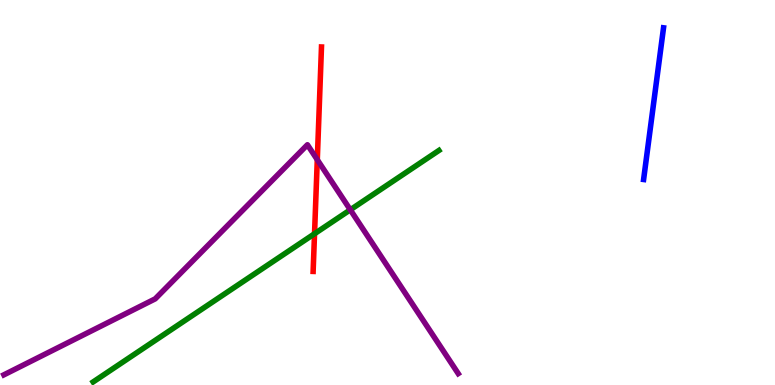[{'lines': ['blue', 'red'], 'intersections': []}, {'lines': ['green', 'red'], 'intersections': [{'x': 4.06, 'y': 3.93}]}, {'lines': ['purple', 'red'], 'intersections': [{'x': 4.09, 'y': 5.85}]}, {'lines': ['blue', 'green'], 'intersections': []}, {'lines': ['blue', 'purple'], 'intersections': []}, {'lines': ['green', 'purple'], 'intersections': [{'x': 4.52, 'y': 4.55}]}]